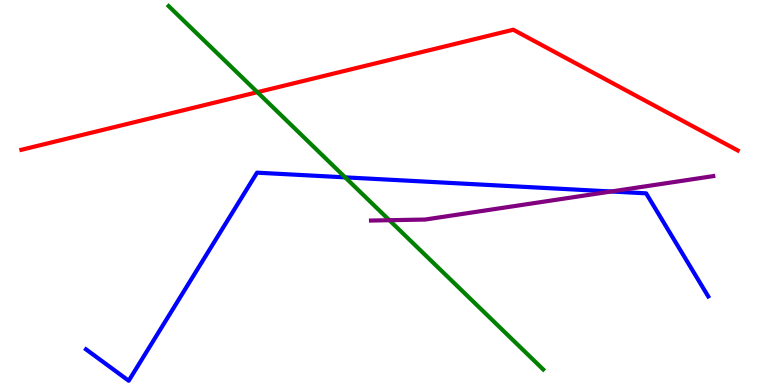[{'lines': ['blue', 'red'], 'intersections': []}, {'lines': ['green', 'red'], 'intersections': [{'x': 3.32, 'y': 7.61}]}, {'lines': ['purple', 'red'], 'intersections': []}, {'lines': ['blue', 'green'], 'intersections': [{'x': 4.45, 'y': 5.39}]}, {'lines': ['blue', 'purple'], 'intersections': [{'x': 7.89, 'y': 5.03}]}, {'lines': ['green', 'purple'], 'intersections': [{'x': 5.02, 'y': 4.28}]}]